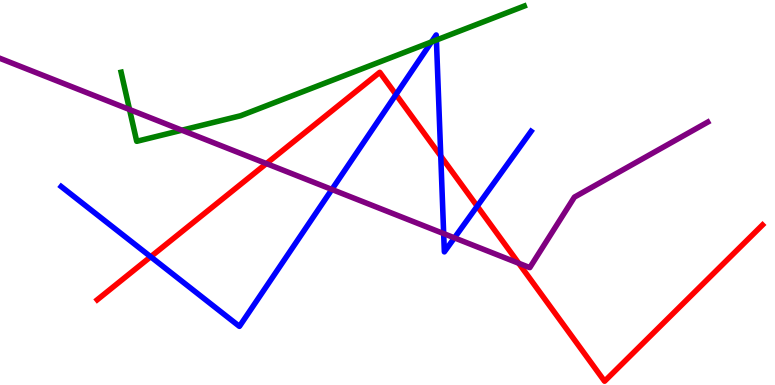[{'lines': ['blue', 'red'], 'intersections': [{'x': 1.94, 'y': 3.33}, {'x': 5.11, 'y': 7.54}, {'x': 5.69, 'y': 5.95}, {'x': 6.16, 'y': 4.64}]}, {'lines': ['green', 'red'], 'intersections': []}, {'lines': ['purple', 'red'], 'intersections': [{'x': 3.44, 'y': 5.75}, {'x': 6.69, 'y': 3.16}]}, {'lines': ['blue', 'green'], 'intersections': [{'x': 5.57, 'y': 8.91}, {'x': 5.63, 'y': 8.96}]}, {'lines': ['blue', 'purple'], 'intersections': [{'x': 4.28, 'y': 5.08}, {'x': 5.72, 'y': 3.93}, {'x': 5.86, 'y': 3.82}]}, {'lines': ['green', 'purple'], 'intersections': [{'x': 1.67, 'y': 7.16}, {'x': 2.35, 'y': 6.62}]}]